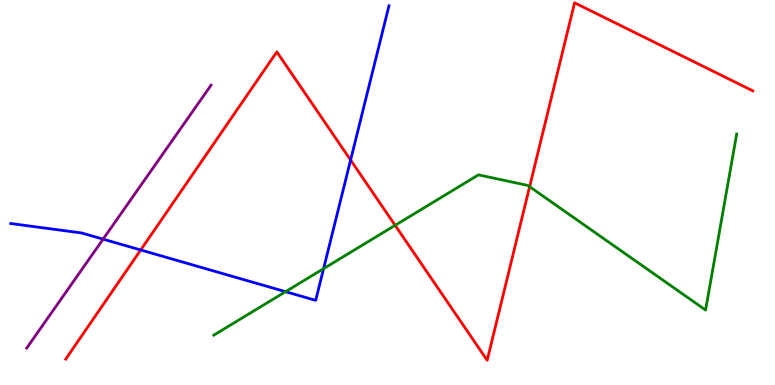[{'lines': ['blue', 'red'], 'intersections': [{'x': 1.82, 'y': 3.51}, {'x': 4.52, 'y': 5.84}]}, {'lines': ['green', 'red'], 'intersections': [{'x': 5.1, 'y': 4.15}, {'x': 6.83, 'y': 5.15}]}, {'lines': ['purple', 'red'], 'intersections': []}, {'lines': ['blue', 'green'], 'intersections': [{'x': 3.68, 'y': 2.42}, {'x': 4.18, 'y': 3.02}]}, {'lines': ['blue', 'purple'], 'intersections': [{'x': 1.33, 'y': 3.79}]}, {'lines': ['green', 'purple'], 'intersections': []}]